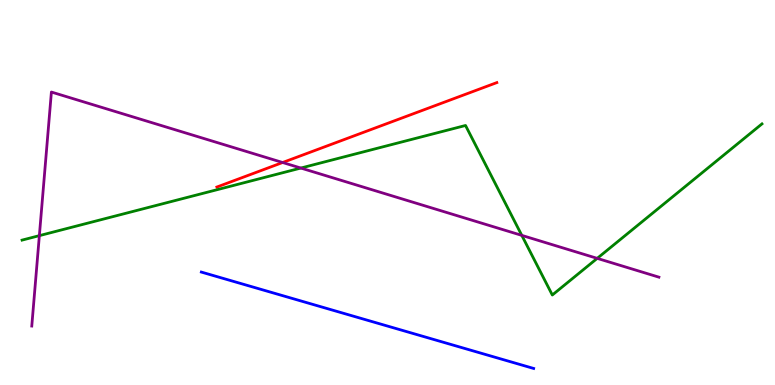[{'lines': ['blue', 'red'], 'intersections': []}, {'lines': ['green', 'red'], 'intersections': []}, {'lines': ['purple', 'red'], 'intersections': [{'x': 3.65, 'y': 5.78}]}, {'lines': ['blue', 'green'], 'intersections': []}, {'lines': ['blue', 'purple'], 'intersections': []}, {'lines': ['green', 'purple'], 'intersections': [{'x': 0.508, 'y': 3.88}, {'x': 3.88, 'y': 5.64}, {'x': 6.73, 'y': 3.89}, {'x': 7.71, 'y': 3.29}]}]